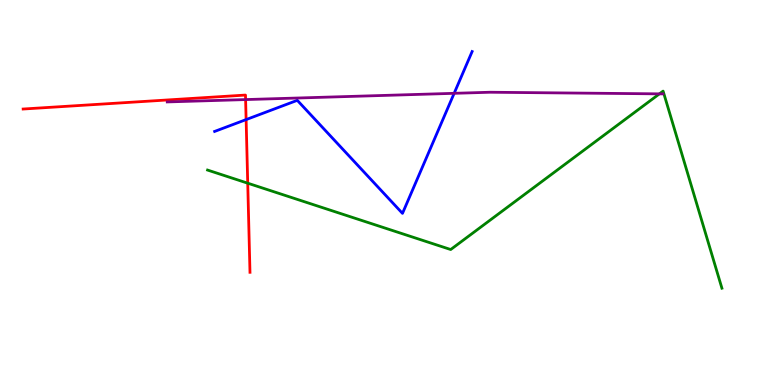[{'lines': ['blue', 'red'], 'intersections': [{'x': 3.18, 'y': 6.89}]}, {'lines': ['green', 'red'], 'intersections': [{'x': 3.2, 'y': 5.24}]}, {'lines': ['purple', 'red'], 'intersections': [{'x': 3.17, 'y': 7.41}]}, {'lines': ['blue', 'green'], 'intersections': []}, {'lines': ['blue', 'purple'], 'intersections': [{'x': 5.86, 'y': 7.58}]}, {'lines': ['green', 'purple'], 'intersections': [{'x': 8.51, 'y': 7.56}]}]